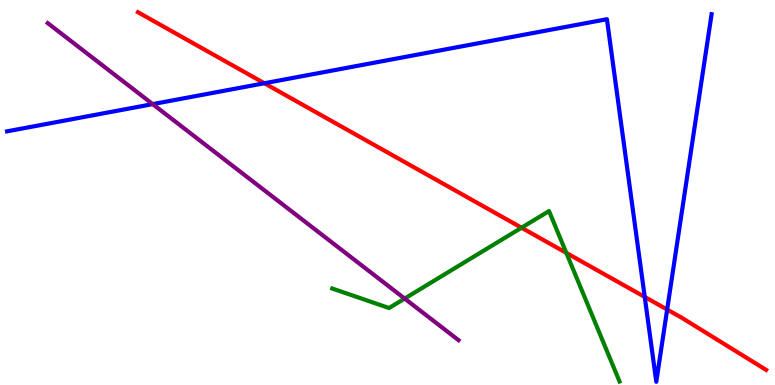[{'lines': ['blue', 'red'], 'intersections': [{'x': 3.41, 'y': 7.84}, {'x': 8.32, 'y': 2.29}, {'x': 8.61, 'y': 1.96}]}, {'lines': ['green', 'red'], 'intersections': [{'x': 6.73, 'y': 4.09}, {'x': 7.31, 'y': 3.43}]}, {'lines': ['purple', 'red'], 'intersections': []}, {'lines': ['blue', 'green'], 'intersections': []}, {'lines': ['blue', 'purple'], 'intersections': [{'x': 1.97, 'y': 7.3}]}, {'lines': ['green', 'purple'], 'intersections': [{'x': 5.22, 'y': 2.24}]}]